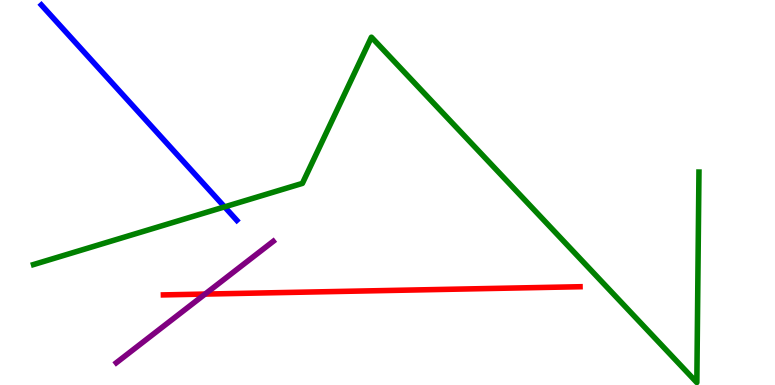[{'lines': ['blue', 'red'], 'intersections': []}, {'lines': ['green', 'red'], 'intersections': []}, {'lines': ['purple', 'red'], 'intersections': [{'x': 2.65, 'y': 2.36}]}, {'lines': ['blue', 'green'], 'intersections': [{'x': 2.9, 'y': 4.63}]}, {'lines': ['blue', 'purple'], 'intersections': []}, {'lines': ['green', 'purple'], 'intersections': []}]